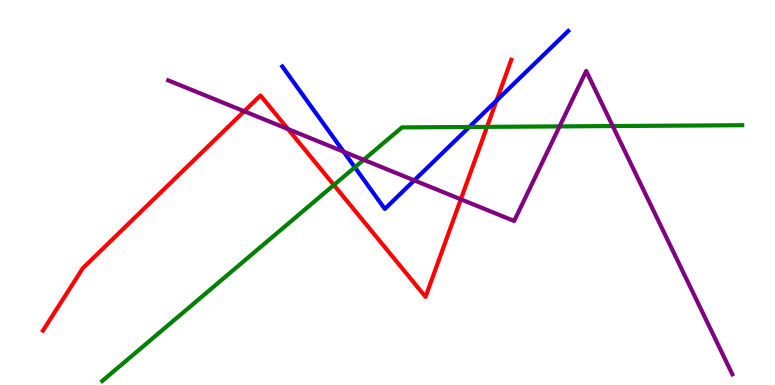[{'lines': ['blue', 'red'], 'intersections': [{'x': 6.41, 'y': 7.39}]}, {'lines': ['green', 'red'], 'intersections': [{'x': 4.31, 'y': 5.19}, {'x': 6.28, 'y': 6.71}]}, {'lines': ['purple', 'red'], 'intersections': [{'x': 3.15, 'y': 7.11}, {'x': 3.72, 'y': 6.65}, {'x': 5.95, 'y': 4.82}]}, {'lines': ['blue', 'green'], 'intersections': [{'x': 4.58, 'y': 5.66}, {'x': 6.06, 'y': 6.7}]}, {'lines': ['blue', 'purple'], 'intersections': [{'x': 4.43, 'y': 6.06}, {'x': 5.35, 'y': 5.32}]}, {'lines': ['green', 'purple'], 'intersections': [{'x': 4.69, 'y': 5.85}, {'x': 7.22, 'y': 6.72}, {'x': 7.91, 'y': 6.73}]}]